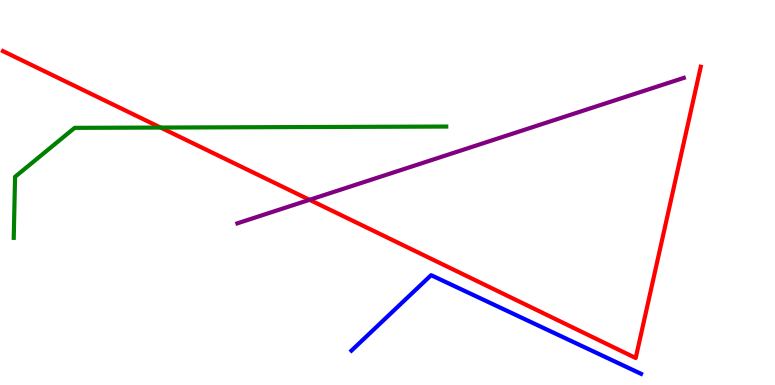[{'lines': ['blue', 'red'], 'intersections': []}, {'lines': ['green', 'red'], 'intersections': [{'x': 2.07, 'y': 6.69}]}, {'lines': ['purple', 'red'], 'intersections': [{'x': 3.99, 'y': 4.81}]}, {'lines': ['blue', 'green'], 'intersections': []}, {'lines': ['blue', 'purple'], 'intersections': []}, {'lines': ['green', 'purple'], 'intersections': []}]